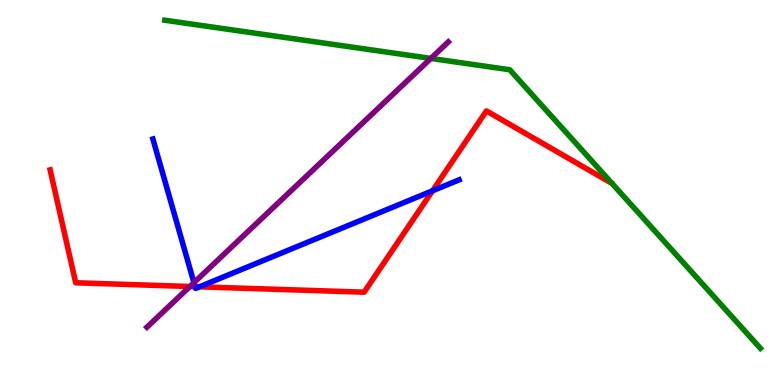[{'lines': ['blue', 'red'], 'intersections': [{'x': 2.52, 'y': 2.55}, {'x': 2.57, 'y': 2.55}, {'x': 5.58, 'y': 5.04}]}, {'lines': ['green', 'red'], 'intersections': []}, {'lines': ['purple', 'red'], 'intersections': [{'x': 2.45, 'y': 2.56}]}, {'lines': ['blue', 'green'], 'intersections': []}, {'lines': ['blue', 'purple'], 'intersections': [{'x': 2.5, 'y': 2.66}]}, {'lines': ['green', 'purple'], 'intersections': [{'x': 5.56, 'y': 8.48}]}]